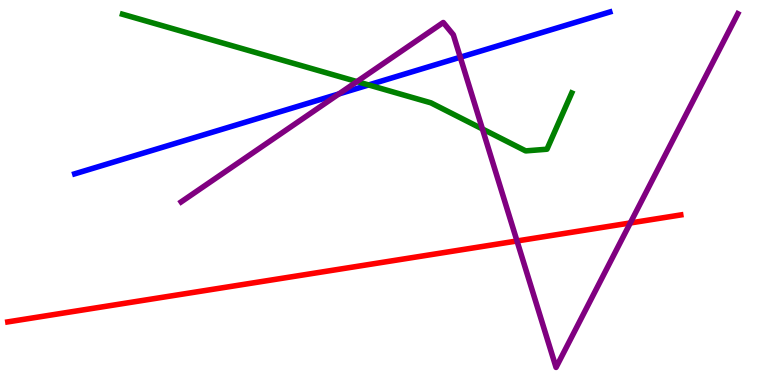[{'lines': ['blue', 'red'], 'intersections': []}, {'lines': ['green', 'red'], 'intersections': []}, {'lines': ['purple', 'red'], 'intersections': [{'x': 6.67, 'y': 3.74}, {'x': 8.13, 'y': 4.21}]}, {'lines': ['blue', 'green'], 'intersections': [{'x': 4.76, 'y': 7.79}]}, {'lines': ['blue', 'purple'], 'intersections': [{'x': 4.37, 'y': 7.56}, {'x': 5.94, 'y': 8.51}]}, {'lines': ['green', 'purple'], 'intersections': [{'x': 4.61, 'y': 7.88}, {'x': 6.22, 'y': 6.65}]}]